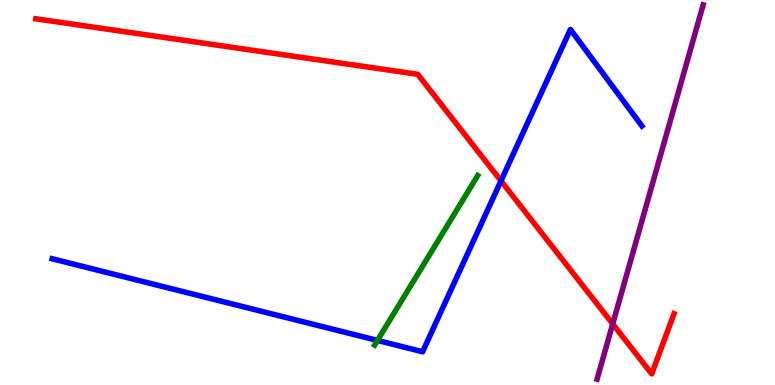[{'lines': ['blue', 'red'], 'intersections': [{'x': 6.46, 'y': 5.3}]}, {'lines': ['green', 'red'], 'intersections': []}, {'lines': ['purple', 'red'], 'intersections': [{'x': 7.91, 'y': 1.59}]}, {'lines': ['blue', 'green'], 'intersections': [{'x': 4.87, 'y': 1.16}]}, {'lines': ['blue', 'purple'], 'intersections': []}, {'lines': ['green', 'purple'], 'intersections': []}]